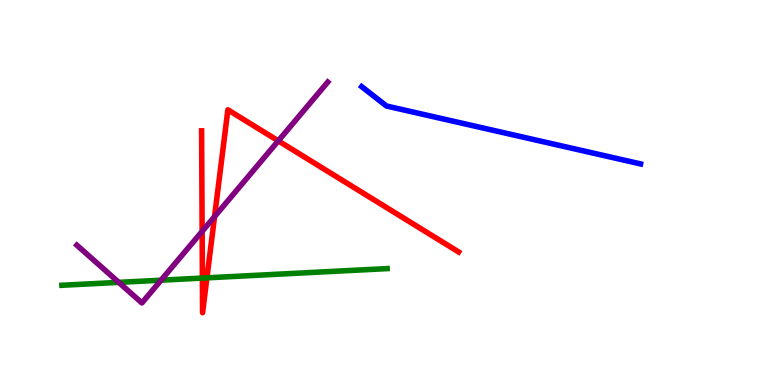[{'lines': ['blue', 'red'], 'intersections': []}, {'lines': ['green', 'red'], 'intersections': [{'x': 2.61, 'y': 2.78}, {'x': 2.67, 'y': 2.78}]}, {'lines': ['purple', 'red'], 'intersections': [{'x': 2.61, 'y': 3.99}, {'x': 2.77, 'y': 4.37}, {'x': 3.59, 'y': 6.34}]}, {'lines': ['blue', 'green'], 'intersections': []}, {'lines': ['blue', 'purple'], 'intersections': []}, {'lines': ['green', 'purple'], 'intersections': [{'x': 1.53, 'y': 2.67}, {'x': 2.08, 'y': 2.72}]}]